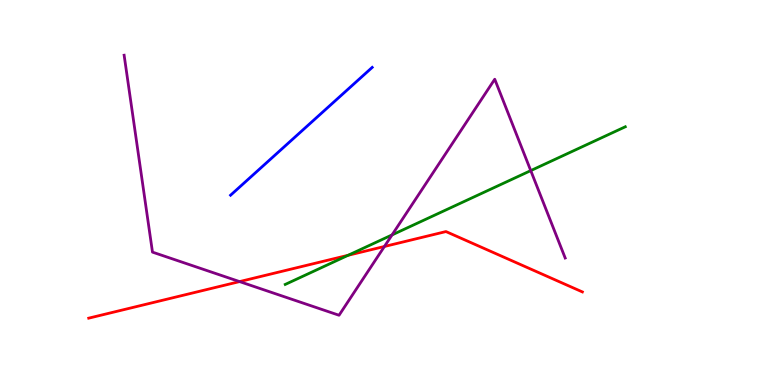[{'lines': ['blue', 'red'], 'intersections': []}, {'lines': ['green', 'red'], 'intersections': [{'x': 4.49, 'y': 3.37}]}, {'lines': ['purple', 'red'], 'intersections': [{'x': 3.09, 'y': 2.69}, {'x': 4.96, 'y': 3.6}]}, {'lines': ['blue', 'green'], 'intersections': []}, {'lines': ['blue', 'purple'], 'intersections': []}, {'lines': ['green', 'purple'], 'intersections': [{'x': 5.06, 'y': 3.9}, {'x': 6.85, 'y': 5.57}]}]